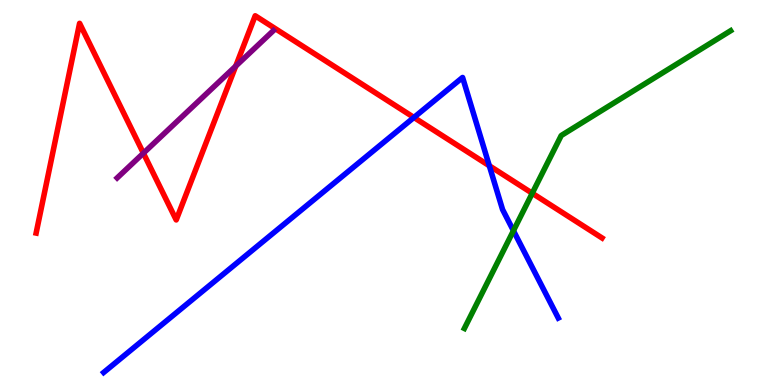[{'lines': ['blue', 'red'], 'intersections': [{'x': 5.34, 'y': 6.95}, {'x': 6.31, 'y': 5.69}]}, {'lines': ['green', 'red'], 'intersections': [{'x': 6.87, 'y': 4.98}]}, {'lines': ['purple', 'red'], 'intersections': [{'x': 1.85, 'y': 6.02}, {'x': 3.04, 'y': 8.28}]}, {'lines': ['blue', 'green'], 'intersections': [{'x': 6.63, 'y': 4.01}]}, {'lines': ['blue', 'purple'], 'intersections': []}, {'lines': ['green', 'purple'], 'intersections': []}]